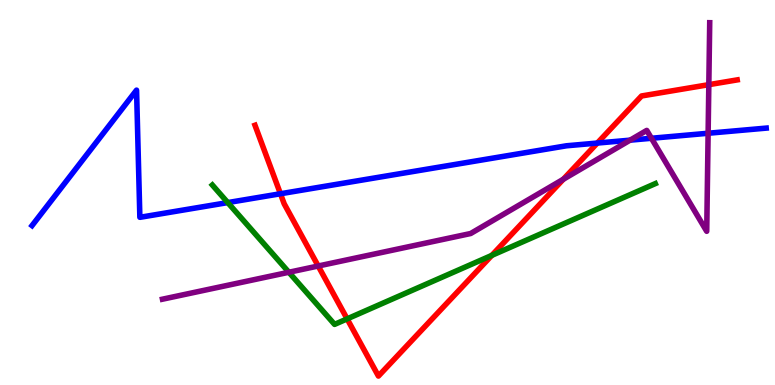[{'lines': ['blue', 'red'], 'intersections': [{'x': 3.62, 'y': 4.97}, {'x': 7.71, 'y': 6.28}]}, {'lines': ['green', 'red'], 'intersections': [{'x': 4.48, 'y': 1.72}, {'x': 6.35, 'y': 3.37}]}, {'lines': ['purple', 'red'], 'intersections': [{'x': 4.11, 'y': 3.09}, {'x': 7.27, 'y': 5.34}, {'x': 9.15, 'y': 7.8}]}, {'lines': ['blue', 'green'], 'intersections': [{'x': 2.94, 'y': 4.74}]}, {'lines': ['blue', 'purple'], 'intersections': [{'x': 8.13, 'y': 6.36}, {'x': 8.41, 'y': 6.41}, {'x': 9.14, 'y': 6.54}]}, {'lines': ['green', 'purple'], 'intersections': [{'x': 3.73, 'y': 2.93}]}]